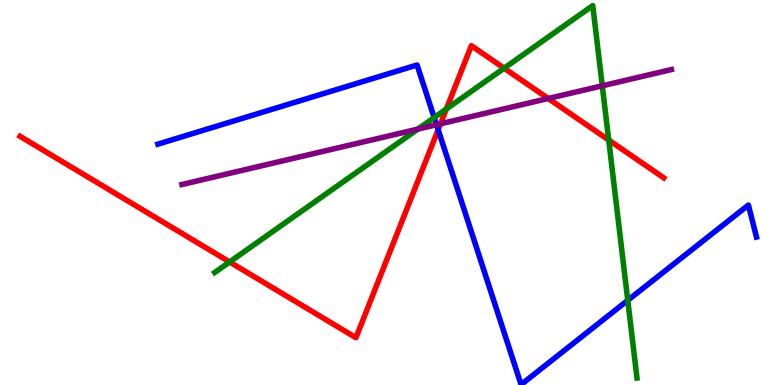[{'lines': ['blue', 'red'], 'intersections': [{'x': 5.65, 'y': 6.63}]}, {'lines': ['green', 'red'], 'intersections': [{'x': 2.96, 'y': 3.2}, {'x': 5.76, 'y': 7.17}, {'x': 6.5, 'y': 8.23}, {'x': 7.85, 'y': 6.36}]}, {'lines': ['purple', 'red'], 'intersections': [{'x': 5.68, 'y': 6.78}, {'x': 7.07, 'y': 7.44}]}, {'lines': ['blue', 'green'], 'intersections': [{'x': 5.6, 'y': 6.95}, {'x': 8.1, 'y': 2.2}]}, {'lines': ['blue', 'purple'], 'intersections': [{'x': 5.63, 'y': 6.76}]}, {'lines': ['green', 'purple'], 'intersections': [{'x': 5.39, 'y': 6.65}, {'x': 7.77, 'y': 7.77}]}]